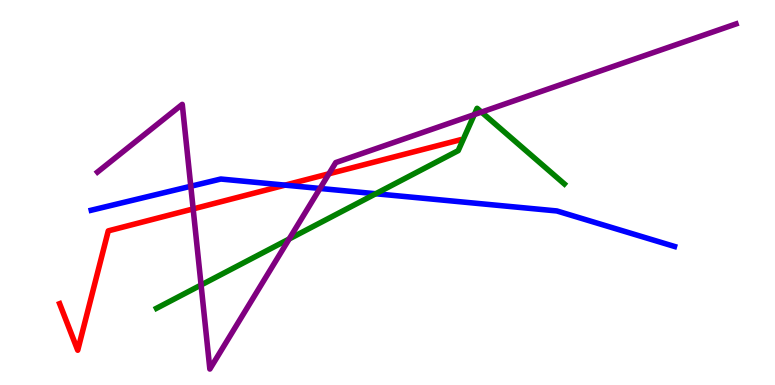[{'lines': ['blue', 'red'], 'intersections': [{'x': 3.68, 'y': 5.19}]}, {'lines': ['green', 'red'], 'intersections': []}, {'lines': ['purple', 'red'], 'intersections': [{'x': 2.49, 'y': 4.57}, {'x': 4.24, 'y': 5.49}]}, {'lines': ['blue', 'green'], 'intersections': [{'x': 4.85, 'y': 4.97}]}, {'lines': ['blue', 'purple'], 'intersections': [{'x': 2.46, 'y': 5.16}, {'x': 4.13, 'y': 5.11}]}, {'lines': ['green', 'purple'], 'intersections': [{'x': 2.59, 'y': 2.6}, {'x': 3.73, 'y': 3.79}, {'x': 6.12, 'y': 7.02}, {'x': 6.21, 'y': 7.09}]}]